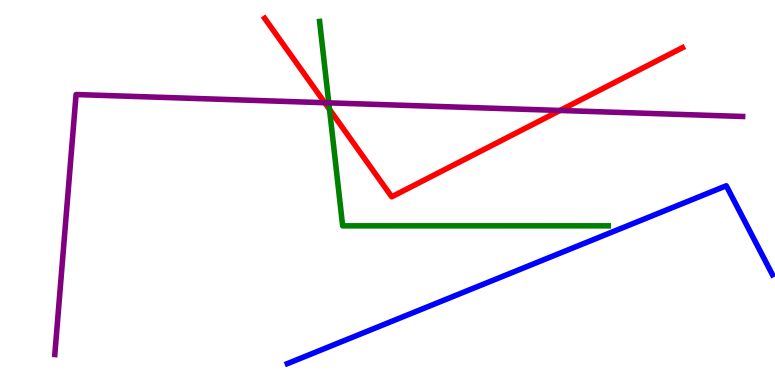[{'lines': ['blue', 'red'], 'intersections': []}, {'lines': ['green', 'red'], 'intersections': [{'x': 4.25, 'y': 7.16}]}, {'lines': ['purple', 'red'], 'intersections': [{'x': 4.19, 'y': 7.33}, {'x': 7.23, 'y': 7.13}]}, {'lines': ['blue', 'green'], 'intersections': []}, {'lines': ['blue', 'purple'], 'intersections': []}, {'lines': ['green', 'purple'], 'intersections': [{'x': 4.24, 'y': 7.33}]}]